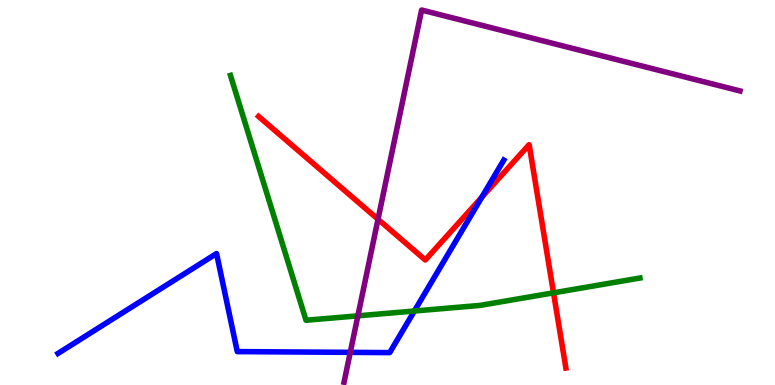[{'lines': ['blue', 'red'], 'intersections': [{'x': 6.22, 'y': 4.88}]}, {'lines': ['green', 'red'], 'intersections': [{'x': 7.14, 'y': 2.39}]}, {'lines': ['purple', 'red'], 'intersections': [{'x': 4.88, 'y': 4.3}]}, {'lines': ['blue', 'green'], 'intersections': [{'x': 5.35, 'y': 1.92}]}, {'lines': ['blue', 'purple'], 'intersections': [{'x': 4.52, 'y': 0.848}]}, {'lines': ['green', 'purple'], 'intersections': [{'x': 4.62, 'y': 1.8}]}]